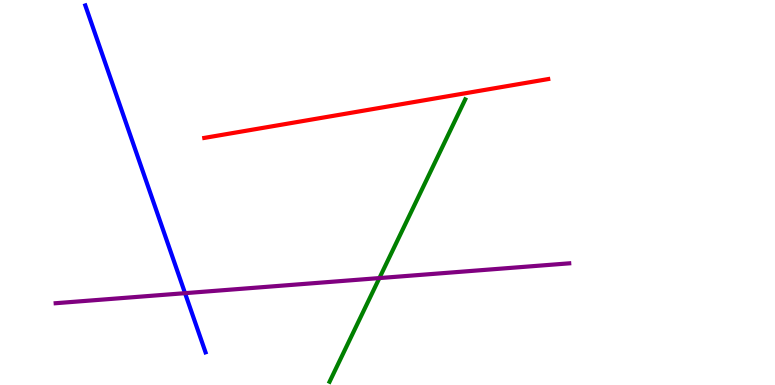[{'lines': ['blue', 'red'], 'intersections': []}, {'lines': ['green', 'red'], 'intersections': []}, {'lines': ['purple', 'red'], 'intersections': []}, {'lines': ['blue', 'green'], 'intersections': []}, {'lines': ['blue', 'purple'], 'intersections': [{'x': 2.39, 'y': 2.39}]}, {'lines': ['green', 'purple'], 'intersections': [{'x': 4.9, 'y': 2.78}]}]